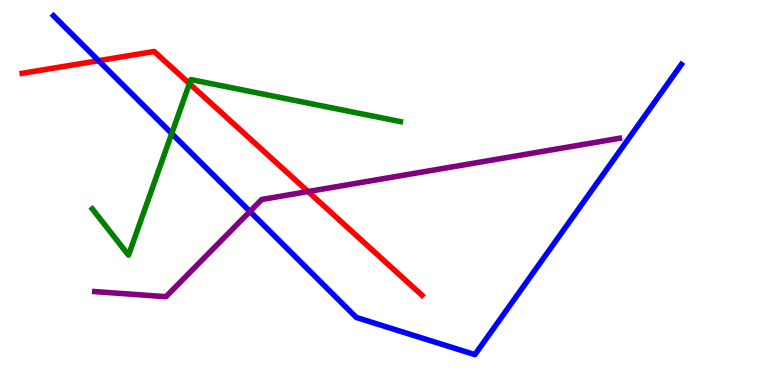[{'lines': ['blue', 'red'], 'intersections': [{'x': 1.27, 'y': 8.42}]}, {'lines': ['green', 'red'], 'intersections': [{'x': 2.44, 'y': 7.83}]}, {'lines': ['purple', 'red'], 'intersections': [{'x': 3.97, 'y': 5.02}]}, {'lines': ['blue', 'green'], 'intersections': [{'x': 2.22, 'y': 6.53}]}, {'lines': ['blue', 'purple'], 'intersections': [{'x': 3.22, 'y': 4.51}]}, {'lines': ['green', 'purple'], 'intersections': []}]